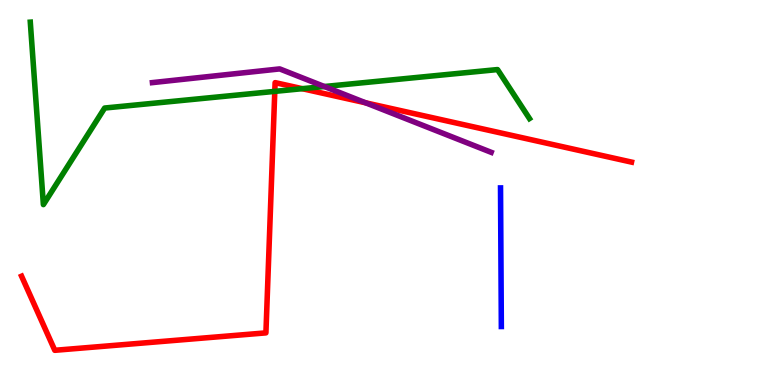[{'lines': ['blue', 'red'], 'intersections': []}, {'lines': ['green', 'red'], 'intersections': [{'x': 3.55, 'y': 7.63}, {'x': 3.9, 'y': 7.7}]}, {'lines': ['purple', 'red'], 'intersections': [{'x': 4.72, 'y': 7.33}]}, {'lines': ['blue', 'green'], 'intersections': []}, {'lines': ['blue', 'purple'], 'intersections': []}, {'lines': ['green', 'purple'], 'intersections': [{'x': 4.19, 'y': 7.75}]}]